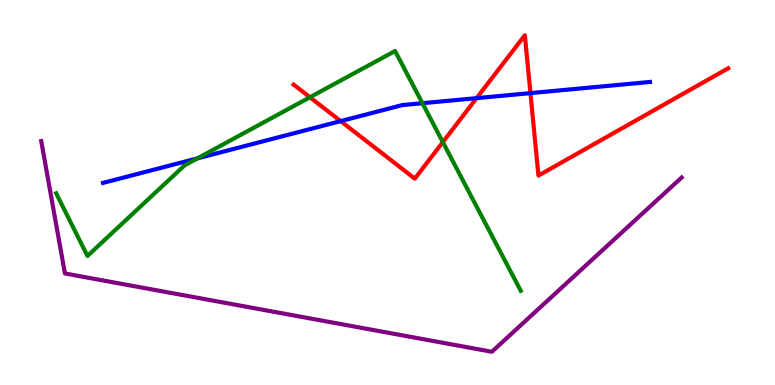[{'lines': ['blue', 'red'], 'intersections': [{'x': 4.4, 'y': 6.85}, {'x': 6.15, 'y': 7.45}, {'x': 6.84, 'y': 7.58}]}, {'lines': ['green', 'red'], 'intersections': [{'x': 4.0, 'y': 7.47}, {'x': 5.71, 'y': 6.31}]}, {'lines': ['purple', 'red'], 'intersections': []}, {'lines': ['blue', 'green'], 'intersections': [{'x': 2.55, 'y': 5.89}, {'x': 5.45, 'y': 7.32}]}, {'lines': ['blue', 'purple'], 'intersections': []}, {'lines': ['green', 'purple'], 'intersections': []}]